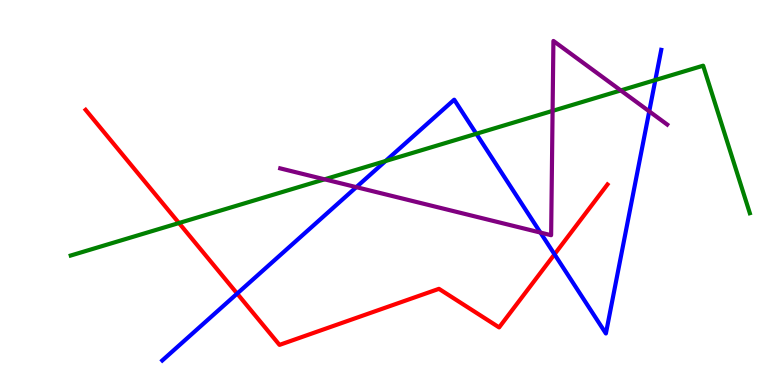[{'lines': ['blue', 'red'], 'intersections': [{'x': 3.06, 'y': 2.37}, {'x': 7.16, 'y': 3.39}]}, {'lines': ['green', 'red'], 'intersections': [{'x': 2.31, 'y': 4.21}]}, {'lines': ['purple', 'red'], 'intersections': []}, {'lines': ['blue', 'green'], 'intersections': [{'x': 4.97, 'y': 5.82}, {'x': 6.15, 'y': 6.53}, {'x': 8.46, 'y': 7.92}]}, {'lines': ['blue', 'purple'], 'intersections': [{'x': 4.6, 'y': 5.14}, {'x': 6.97, 'y': 3.96}, {'x': 8.38, 'y': 7.11}]}, {'lines': ['green', 'purple'], 'intersections': [{'x': 4.19, 'y': 5.34}, {'x': 7.13, 'y': 7.12}, {'x': 8.01, 'y': 7.65}]}]